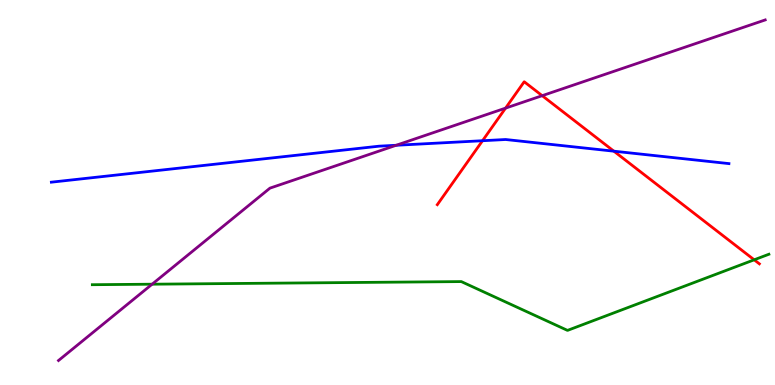[{'lines': ['blue', 'red'], 'intersections': [{'x': 6.23, 'y': 6.34}, {'x': 7.92, 'y': 6.07}]}, {'lines': ['green', 'red'], 'intersections': [{'x': 9.73, 'y': 3.25}]}, {'lines': ['purple', 'red'], 'intersections': [{'x': 6.52, 'y': 7.19}, {'x': 7.0, 'y': 7.51}]}, {'lines': ['blue', 'green'], 'intersections': []}, {'lines': ['blue', 'purple'], 'intersections': [{'x': 5.11, 'y': 6.23}]}, {'lines': ['green', 'purple'], 'intersections': [{'x': 1.96, 'y': 2.62}]}]